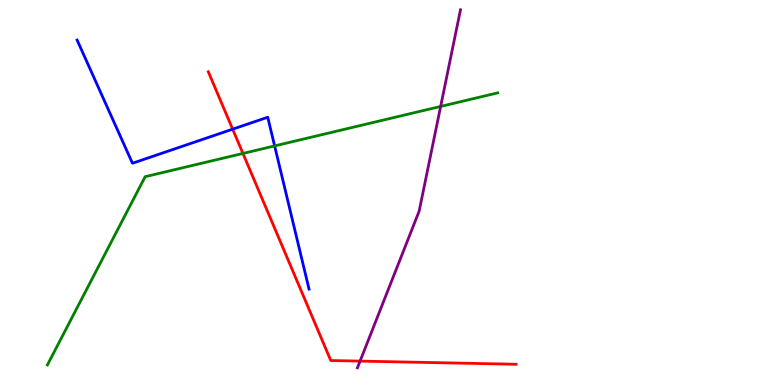[{'lines': ['blue', 'red'], 'intersections': [{'x': 3.0, 'y': 6.64}]}, {'lines': ['green', 'red'], 'intersections': [{'x': 3.13, 'y': 6.01}]}, {'lines': ['purple', 'red'], 'intersections': [{'x': 4.65, 'y': 0.621}]}, {'lines': ['blue', 'green'], 'intersections': [{'x': 3.54, 'y': 6.21}]}, {'lines': ['blue', 'purple'], 'intersections': []}, {'lines': ['green', 'purple'], 'intersections': [{'x': 5.69, 'y': 7.24}]}]